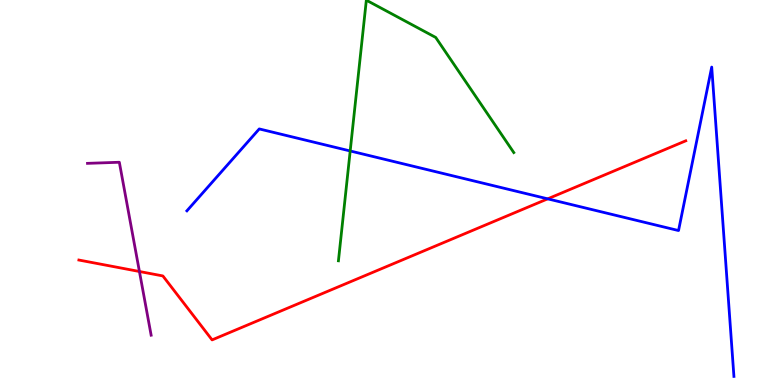[{'lines': ['blue', 'red'], 'intersections': [{'x': 7.07, 'y': 4.84}]}, {'lines': ['green', 'red'], 'intersections': []}, {'lines': ['purple', 'red'], 'intersections': [{'x': 1.8, 'y': 2.95}]}, {'lines': ['blue', 'green'], 'intersections': [{'x': 4.52, 'y': 6.08}]}, {'lines': ['blue', 'purple'], 'intersections': []}, {'lines': ['green', 'purple'], 'intersections': []}]